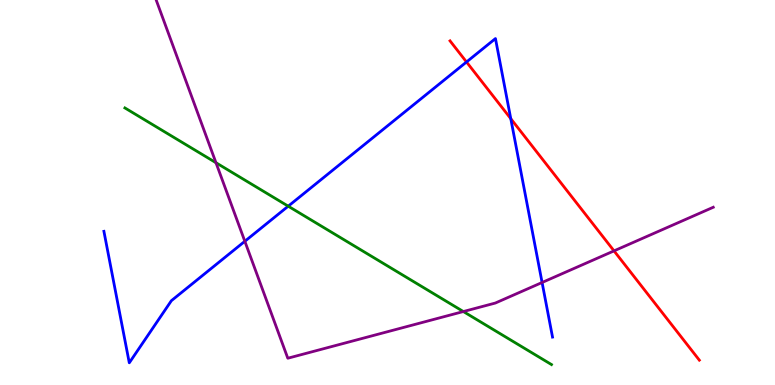[{'lines': ['blue', 'red'], 'intersections': [{'x': 6.02, 'y': 8.39}, {'x': 6.59, 'y': 6.92}]}, {'lines': ['green', 'red'], 'intersections': []}, {'lines': ['purple', 'red'], 'intersections': [{'x': 7.92, 'y': 3.48}]}, {'lines': ['blue', 'green'], 'intersections': [{'x': 3.72, 'y': 4.64}]}, {'lines': ['blue', 'purple'], 'intersections': [{'x': 3.16, 'y': 3.73}, {'x': 6.99, 'y': 2.66}]}, {'lines': ['green', 'purple'], 'intersections': [{'x': 2.79, 'y': 5.77}, {'x': 5.98, 'y': 1.91}]}]